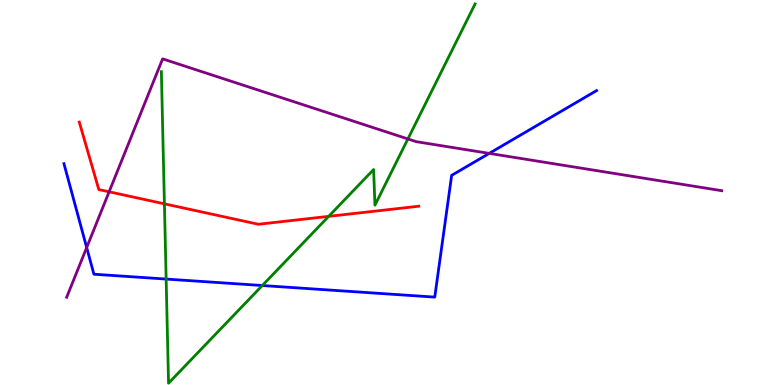[{'lines': ['blue', 'red'], 'intersections': []}, {'lines': ['green', 'red'], 'intersections': [{'x': 2.12, 'y': 4.71}, {'x': 4.24, 'y': 4.38}]}, {'lines': ['purple', 'red'], 'intersections': [{'x': 1.41, 'y': 5.02}]}, {'lines': ['blue', 'green'], 'intersections': [{'x': 2.14, 'y': 2.75}, {'x': 3.38, 'y': 2.58}]}, {'lines': ['blue', 'purple'], 'intersections': [{'x': 1.12, 'y': 3.57}, {'x': 6.31, 'y': 6.02}]}, {'lines': ['green', 'purple'], 'intersections': [{'x': 5.26, 'y': 6.39}]}]